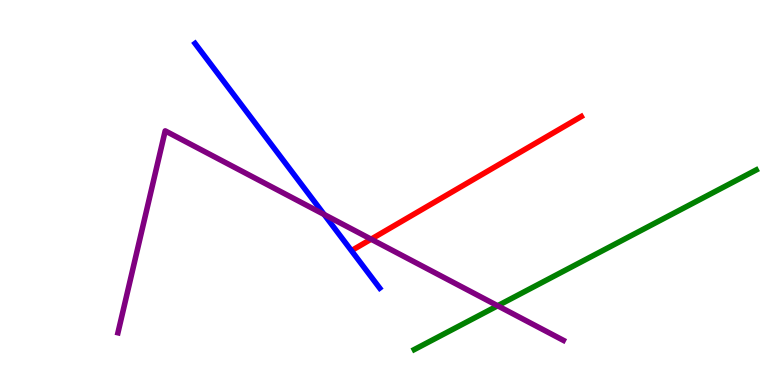[{'lines': ['blue', 'red'], 'intersections': []}, {'lines': ['green', 'red'], 'intersections': []}, {'lines': ['purple', 'red'], 'intersections': [{'x': 4.79, 'y': 3.79}]}, {'lines': ['blue', 'green'], 'intersections': []}, {'lines': ['blue', 'purple'], 'intersections': [{'x': 4.18, 'y': 4.43}]}, {'lines': ['green', 'purple'], 'intersections': [{'x': 6.42, 'y': 2.06}]}]